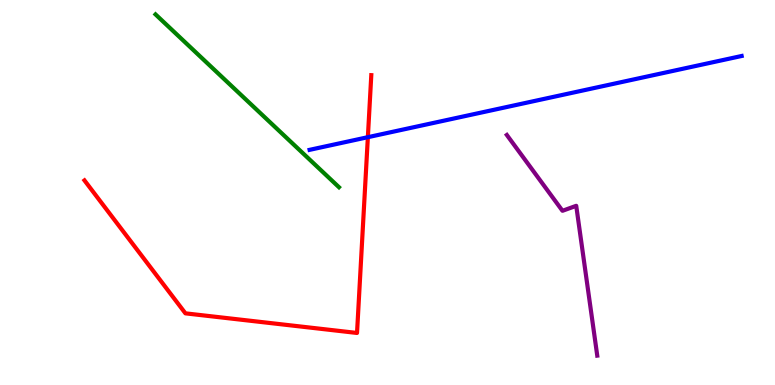[{'lines': ['blue', 'red'], 'intersections': [{'x': 4.75, 'y': 6.44}]}, {'lines': ['green', 'red'], 'intersections': []}, {'lines': ['purple', 'red'], 'intersections': []}, {'lines': ['blue', 'green'], 'intersections': []}, {'lines': ['blue', 'purple'], 'intersections': []}, {'lines': ['green', 'purple'], 'intersections': []}]